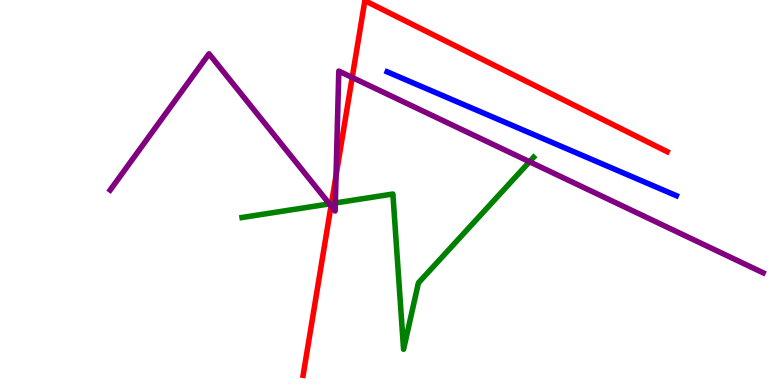[{'lines': ['blue', 'red'], 'intersections': []}, {'lines': ['green', 'red'], 'intersections': [{'x': 4.28, 'y': 4.71}]}, {'lines': ['purple', 'red'], 'intersections': [{'x': 4.27, 'y': 4.65}, {'x': 4.34, 'y': 5.44}, {'x': 4.54, 'y': 7.99}]}, {'lines': ['blue', 'green'], 'intersections': []}, {'lines': ['blue', 'purple'], 'intersections': []}, {'lines': ['green', 'purple'], 'intersections': [{'x': 4.25, 'y': 4.7}, {'x': 4.33, 'y': 4.73}, {'x': 6.83, 'y': 5.8}]}]